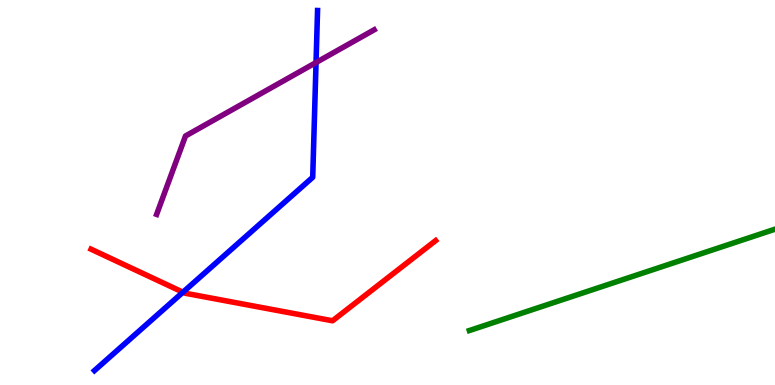[{'lines': ['blue', 'red'], 'intersections': [{'x': 2.36, 'y': 2.41}]}, {'lines': ['green', 'red'], 'intersections': []}, {'lines': ['purple', 'red'], 'intersections': []}, {'lines': ['blue', 'green'], 'intersections': []}, {'lines': ['blue', 'purple'], 'intersections': [{'x': 4.08, 'y': 8.38}]}, {'lines': ['green', 'purple'], 'intersections': []}]